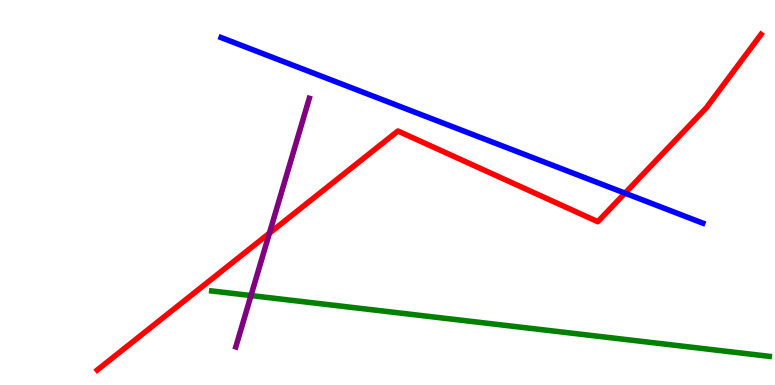[{'lines': ['blue', 'red'], 'intersections': [{'x': 8.06, 'y': 4.98}]}, {'lines': ['green', 'red'], 'intersections': []}, {'lines': ['purple', 'red'], 'intersections': [{'x': 3.48, 'y': 3.94}]}, {'lines': ['blue', 'green'], 'intersections': []}, {'lines': ['blue', 'purple'], 'intersections': []}, {'lines': ['green', 'purple'], 'intersections': [{'x': 3.24, 'y': 2.32}]}]